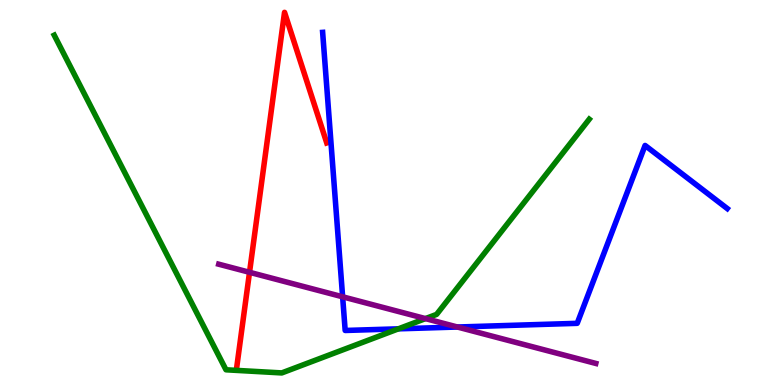[{'lines': ['blue', 'red'], 'intersections': []}, {'lines': ['green', 'red'], 'intersections': []}, {'lines': ['purple', 'red'], 'intersections': [{'x': 3.22, 'y': 2.93}]}, {'lines': ['blue', 'green'], 'intersections': [{'x': 5.14, 'y': 1.46}]}, {'lines': ['blue', 'purple'], 'intersections': [{'x': 4.42, 'y': 2.29}, {'x': 5.9, 'y': 1.51}]}, {'lines': ['green', 'purple'], 'intersections': [{'x': 5.49, 'y': 1.72}]}]